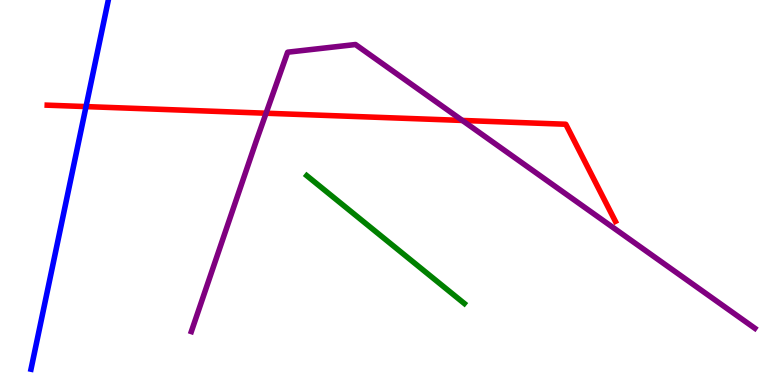[{'lines': ['blue', 'red'], 'intersections': [{'x': 1.11, 'y': 7.23}]}, {'lines': ['green', 'red'], 'intersections': []}, {'lines': ['purple', 'red'], 'intersections': [{'x': 3.43, 'y': 7.06}, {'x': 5.97, 'y': 6.87}]}, {'lines': ['blue', 'green'], 'intersections': []}, {'lines': ['blue', 'purple'], 'intersections': []}, {'lines': ['green', 'purple'], 'intersections': []}]